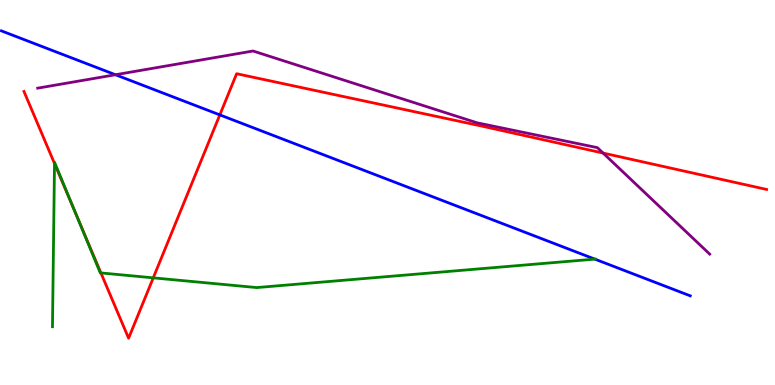[{'lines': ['blue', 'red'], 'intersections': [{'x': 2.84, 'y': 7.02}]}, {'lines': ['green', 'red'], 'intersections': [{'x': 0.703, 'y': 5.75}, {'x': 0.978, 'y': 4.45}, {'x': 1.3, 'y': 2.91}, {'x': 1.98, 'y': 2.78}]}, {'lines': ['purple', 'red'], 'intersections': [{'x': 7.78, 'y': 6.02}]}, {'lines': ['blue', 'green'], 'intersections': [{'x': 7.68, 'y': 3.27}]}, {'lines': ['blue', 'purple'], 'intersections': [{'x': 1.49, 'y': 8.06}]}, {'lines': ['green', 'purple'], 'intersections': []}]